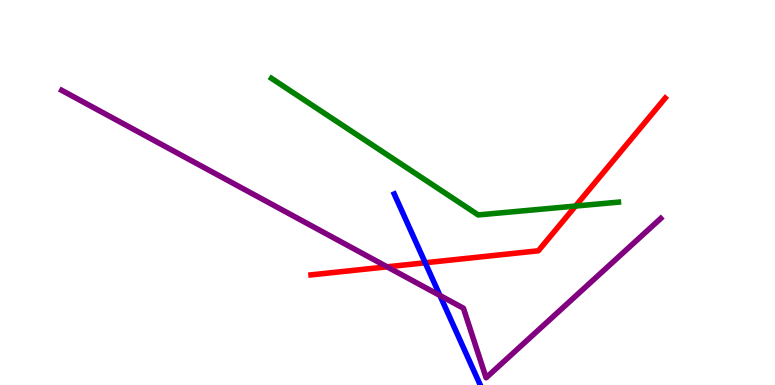[{'lines': ['blue', 'red'], 'intersections': [{'x': 5.49, 'y': 3.17}]}, {'lines': ['green', 'red'], 'intersections': [{'x': 7.43, 'y': 4.65}]}, {'lines': ['purple', 'red'], 'intersections': [{'x': 4.99, 'y': 3.07}]}, {'lines': ['blue', 'green'], 'intersections': []}, {'lines': ['blue', 'purple'], 'intersections': [{'x': 5.68, 'y': 2.32}]}, {'lines': ['green', 'purple'], 'intersections': []}]